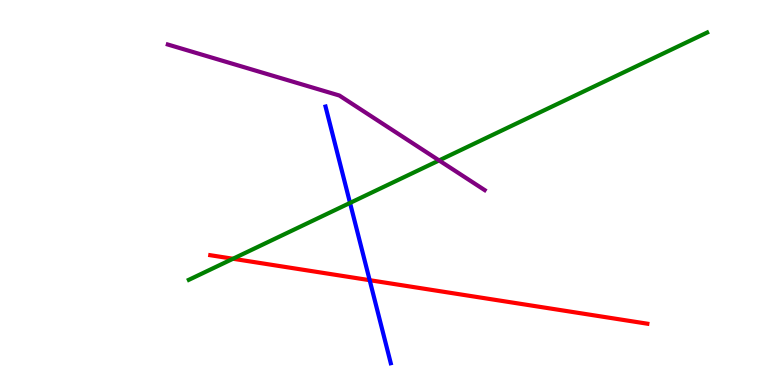[{'lines': ['blue', 'red'], 'intersections': [{'x': 4.77, 'y': 2.72}]}, {'lines': ['green', 'red'], 'intersections': [{'x': 3.01, 'y': 3.28}]}, {'lines': ['purple', 'red'], 'intersections': []}, {'lines': ['blue', 'green'], 'intersections': [{'x': 4.52, 'y': 4.73}]}, {'lines': ['blue', 'purple'], 'intersections': []}, {'lines': ['green', 'purple'], 'intersections': [{'x': 5.67, 'y': 5.83}]}]